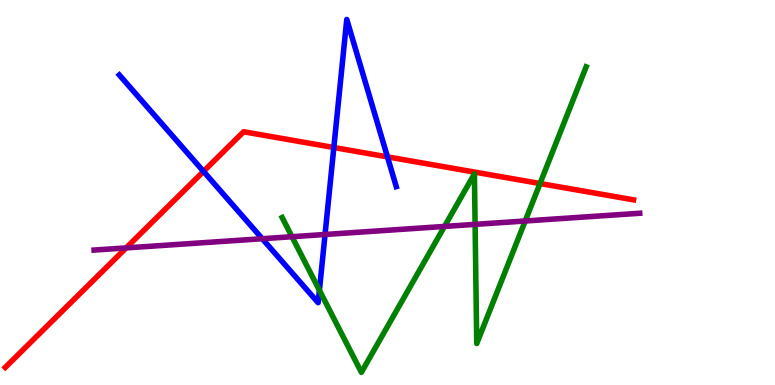[{'lines': ['blue', 'red'], 'intersections': [{'x': 2.63, 'y': 5.55}, {'x': 4.31, 'y': 6.17}, {'x': 5.0, 'y': 5.93}]}, {'lines': ['green', 'red'], 'intersections': [{'x': 6.97, 'y': 5.23}]}, {'lines': ['purple', 'red'], 'intersections': [{'x': 1.63, 'y': 3.56}]}, {'lines': ['blue', 'green'], 'intersections': [{'x': 4.12, 'y': 2.46}]}, {'lines': ['blue', 'purple'], 'intersections': [{'x': 3.38, 'y': 3.8}, {'x': 4.19, 'y': 3.91}]}, {'lines': ['green', 'purple'], 'intersections': [{'x': 3.77, 'y': 3.85}, {'x': 5.74, 'y': 4.12}, {'x': 6.13, 'y': 4.17}, {'x': 6.78, 'y': 4.26}]}]